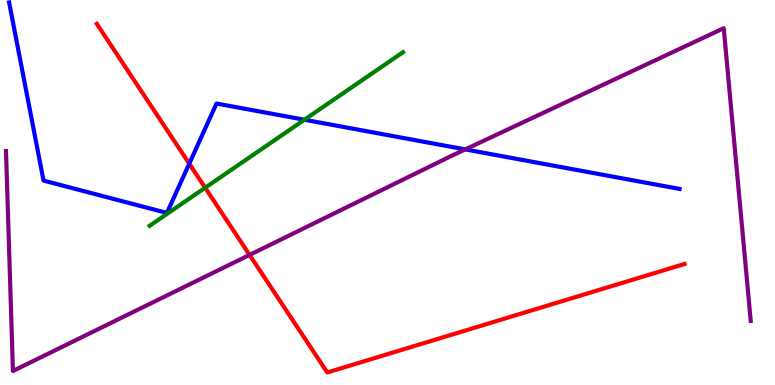[{'lines': ['blue', 'red'], 'intersections': [{'x': 2.44, 'y': 5.75}]}, {'lines': ['green', 'red'], 'intersections': [{'x': 2.65, 'y': 5.12}]}, {'lines': ['purple', 'red'], 'intersections': [{'x': 3.22, 'y': 3.38}]}, {'lines': ['blue', 'green'], 'intersections': [{'x': 3.93, 'y': 6.89}]}, {'lines': ['blue', 'purple'], 'intersections': [{'x': 6.0, 'y': 6.12}]}, {'lines': ['green', 'purple'], 'intersections': []}]